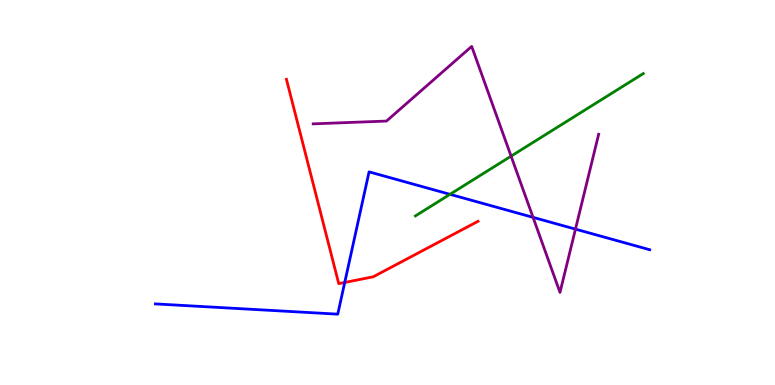[{'lines': ['blue', 'red'], 'intersections': [{'x': 4.45, 'y': 2.66}]}, {'lines': ['green', 'red'], 'intersections': []}, {'lines': ['purple', 'red'], 'intersections': []}, {'lines': ['blue', 'green'], 'intersections': [{'x': 5.81, 'y': 4.95}]}, {'lines': ['blue', 'purple'], 'intersections': [{'x': 6.88, 'y': 4.35}, {'x': 7.43, 'y': 4.05}]}, {'lines': ['green', 'purple'], 'intersections': [{'x': 6.59, 'y': 5.94}]}]